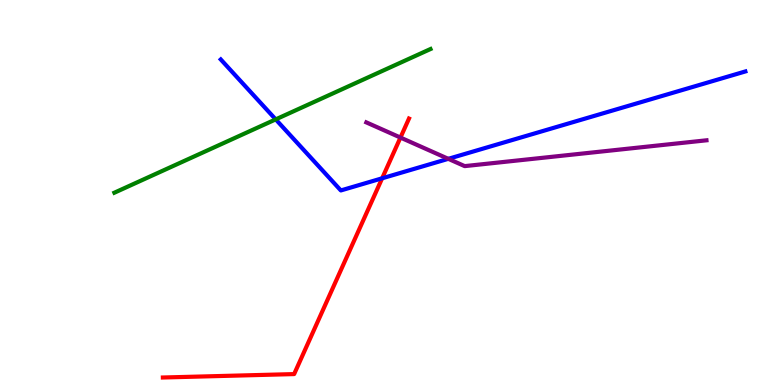[{'lines': ['blue', 'red'], 'intersections': [{'x': 4.93, 'y': 5.37}]}, {'lines': ['green', 'red'], 'intersections': []}, {'lines': ['purple', 'red'], 'intersections': [{'x': 5.17, 'y': 6.43}]}, {'lines': ['blue', 'green'], 'intersections': [{'x': 3.56, 'y': 6.9}]}, {'lines': ['blue', 'purple'], 'intersections': [{'x': 5.78, 'y': 5.87}]}, {'lines': ['green', 'purple'], 'intersections': []}]